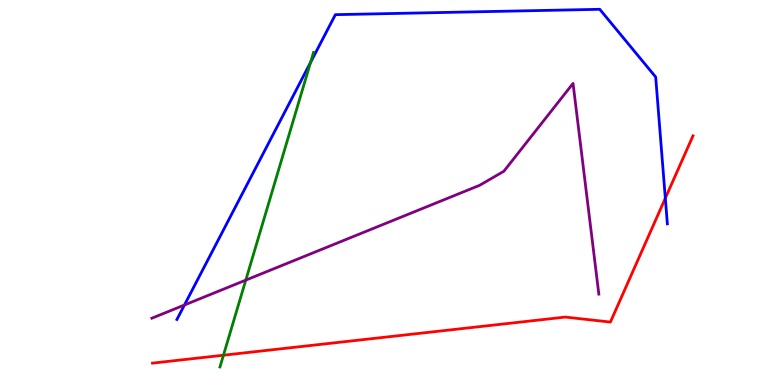[{'lines': ['blue', 'red'], 'intersections': [{'x': 8.58, 'y': 4.85}]}, {'lines': ['green', 'red'], 'intersections': [{'x': 2.88, 'y': 0.774}]}, {'lines': ['purple', 'red'], 'intersections': []}, {'lines': ['blue', 'green'], 'intersections': [{'x': 4.01, 'y': 8.38}]}, {'lines': ['blue', 'purple'], 'intersections': [{'x': 2.38, 'y': 2.08}]}, {'lines': ['green', 'purple'], 'intersections': [{'x': 3.17, 'y': 2.72}]}]